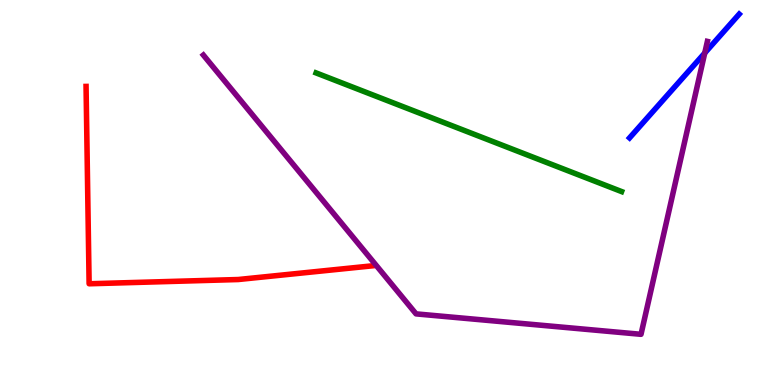[{'lines': ['blue', 'red'], 'intersections': []}, {'lines': ['green', 'red'], 'intersections': []}, {'lines': ['purple', 'red'], 'intersections': []}, {'lines': ['blue', 'green'], 'intersections': []}, {'lines': ['blue', 'purple'], 'intersections': [{'x': 9.09, 'y': 8.62}]}, {'lines': ['green', 'purple'], 'intersections': []}]